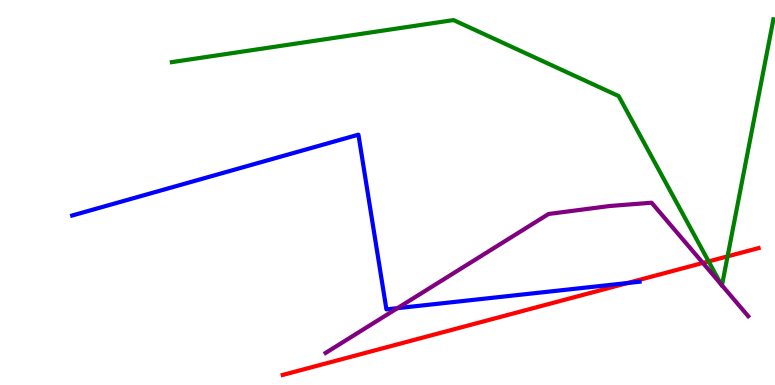[{'lines': ['blue', 'red'], 'intersections': [{'x': 8.1, 'y': 2.65}]}, {'lines': ['green', 'red'], 'intersections': [{'x': 9.14, 'y': 3.21}, {'x': 9.39, 'y': 3.34}]}, {'lines': ['purple', 'red'], 'intersections': [{'x': 9.07, 'y': 3.17}]}, {'lines': ['blue', 'green'], 'intersections': []}, {'lines': ['blue', 'purple'], 'intersections': [{'x': 5.13, 'y': 2.0}]}, {'lines': ['green', 'purple'], 'intersections': [{'x': 9.3, 'y': 2.61}, {'x': 9.32, 'y': 2.59}]}]